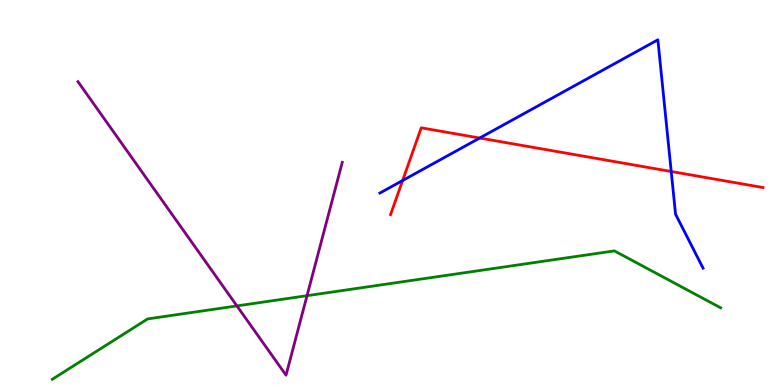[{'lines': ['blue', 'red'], 'intersections': [{'x': 5.2, 'y': 5.31}, {'x': 6.19, 'y': 6.41}, {'x': 8.66, 'y': 5.55}]}, {'lines': ['green', 'red'], 'intersections': []}, {'lines': ['purple', 'red'], 'intersections': []}, {'lines': ['blue', 'green'], 'intersections': []}, {'lines': ['blue', 'purple'], 'intersections': []}, {'lines': ['green', 'purple'], 'intersections': [{'x': 3.06, 'y': 2.05}, {'x': 3.96, 'y': 2.32}]}]